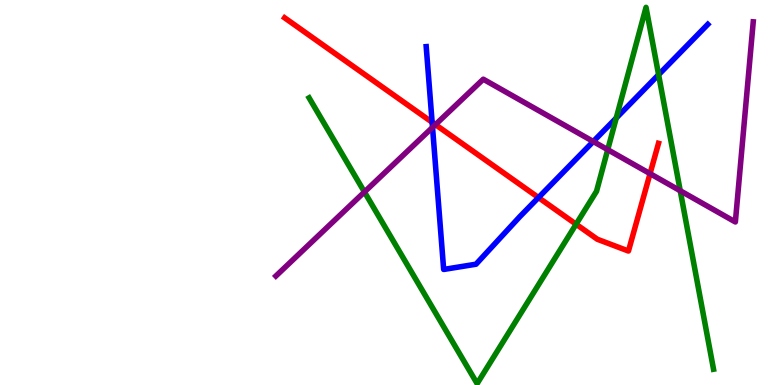[{'lines': ['blue', 'red'], 'intersections': [{'x': 5.58, 'y': 6.82}, {'x': 6.95, 'y': 4.87}]}, {'lines': ['green', 'red'], 'intersections': [{'x': 7.43, 'y': 4.18}]}, {'lines': ['purple', 'red'], 'intersections': [{'x': 5.62, 'y': 6.76}, {'x': 8.39, 'y': 5.49}]}, {'lines': ['blue', 'green'], 'intersections': [{'x': 7.95, 'y': 6.93}, {'x': 8.5, 'y': 8.06}]}, {'lines': ['blue', 'purple'], 'intersections': [{'x': 5.58, 'y': 6.69}, {'x': 7.66, 'y': 6.32}]}, {'lines': ['green', 'purple'], 'intersections': [{'x': 4.7, 'y': 5.01}, {'x': 7.84, 'y': 6.11}, {'x': 8.78, 'y': 5.05}]}]